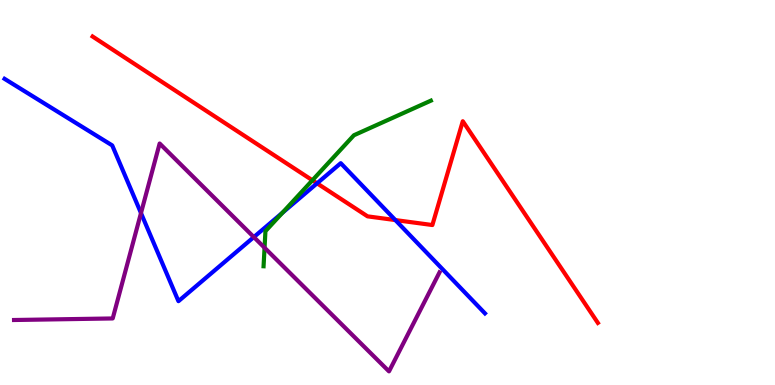[{'lines': ['blue', 'red'], 'intersections': [{'x': 4.09, 'y': 5.24}, {'x': 5.1, 'y': 4.28}]}, {'lines': ['green', 'red'], 'intersections': [{'x': 4.03, 'y': 5.32}]}, {'lines': ['purple', 'red'], 'intersections': []}, {'lines': ['blue', 'green'], 'intersections': [{'x': 3.64, 'y': 4.47}]}, {'lines': ['blue', 'purple'], 'intersections': [{'x': 1.82, 'y': 4.47}, {'x': 3.28, 'y': 3.84}]}, {'lines': ['green', 'purple'], 'intersections': [{'x': 3.41, 'y': 3.57}]}]